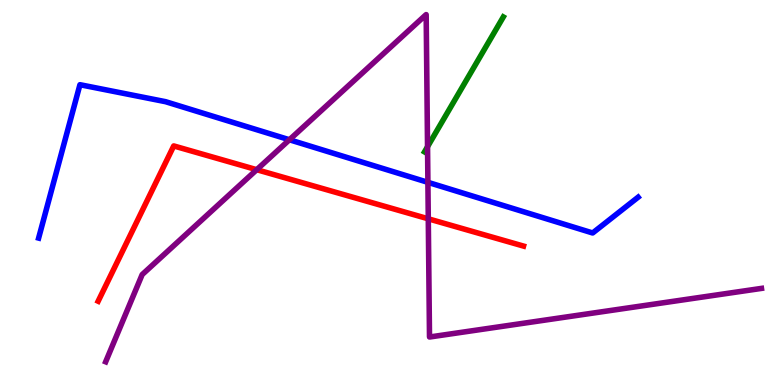[{'lines': ['blue', 'red'], 'intersections': []}, {'lines': ['green', 'red'], 'intersections': []}, {'lines': ['purple', 'red'], 'intersections': [{'x': 3.31, 'y': 5.59}, {'x': 5.53, 'y': 4.32}]}, {'lines': ['blue', 'green'], 'intersections': []}, {'lines': ['blue', 'purple'], 'intersections': [{'x': 3.73, 'y': 6.37}, {'x': 5.52, 'y': 5.26}]}, {'lines': ['green', 'purple'], 'intersections': [{'x': 5.52, 'y': 6.19}]}]